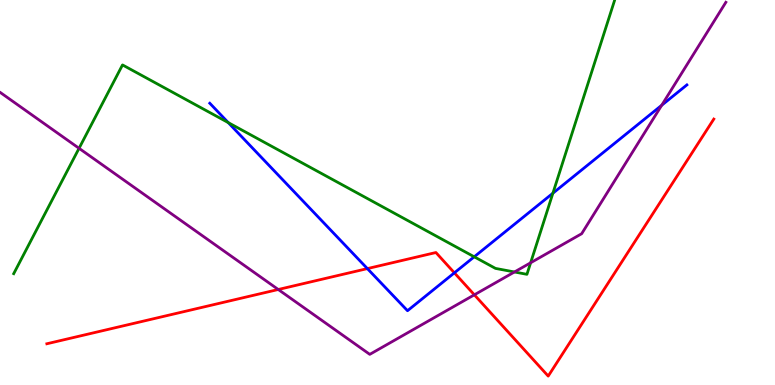[{'lines': ['blue', 'red'], 'intersections': [{'x': 4.74, 'y': 3.02}, {'x': 5.86, 'y': 2.91}]}, {'lines': ['green', 'red'], 'intersections': []}, {'lines': ['purple', 'red'], 'intersections': [{'x': 3.59, 'y': 2.48}, {'x': 6.12, 'y': 2.34}]}, {'lines': ['blue', 'green'], 'intersections': [{'x': 2.95, 'y': 6.82}, {'x': 6.12, 'y': 3.33}, {'x': 7.13, 'y': 4.98}]}, {'lines': ['blue', 'purple'], 'intersections': [{'x': 8.54, 'y': 7.27}]}, {'lines': ['green', 'purple'], 'intersections': [{'x': 1.02, 'y': 6.15}, {'x': 6.64, 'y': 2.94}, {'x': 6.85, 'y': 3.17}]}]